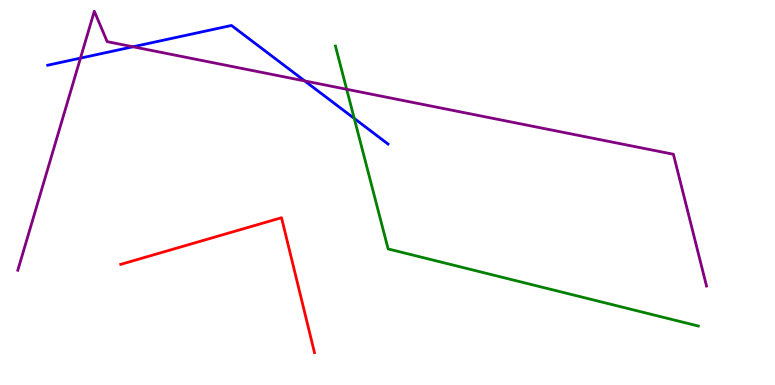[{'lines': ['blue', 'red'], 'intersections': []}, {'lines': ['green', 'red'], 'intersections': []}, {'lines': ['purple', 'red'], 'intersections': []}, {'lines': ['blue', 'green'], 'intersections': [{'x': 4.57, 'y': 6.92}]}, {'lines': ['blue', 'purple'], 'intersections': [{'x': 1.04, 'y': 8.49}, {'x': 1.72, 'y': 8.79}, {'x': 3.93, 'y': 7.9}]}, {'lines': ['green', 'purple'], 'intersections': [{'x': 4.47, 'y': 7.68}]}]